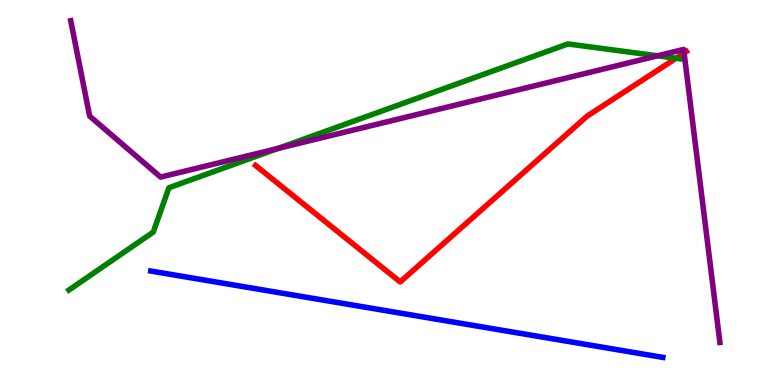[{'lines': ['blue', 'red'], 'intersections': []}, {'lines': ['green', 'red'], 'intersections': [{'x': 8.72, 'y': 8.49}]}, {'lines': ['purple', 'red'], 'intersections': [{'x': 8.83, 'y': 8.62}]}, {'lines': ['blue', 'green'], 'intersections': []}, {'lines': ['blue', 'purple'], 'intersections': []}, {'lines': ['green', 'purple'], 'intersections': [{'x': 3.59, 'y': 6.15}, {'x': 8.48, 'y': 8.55}]}]